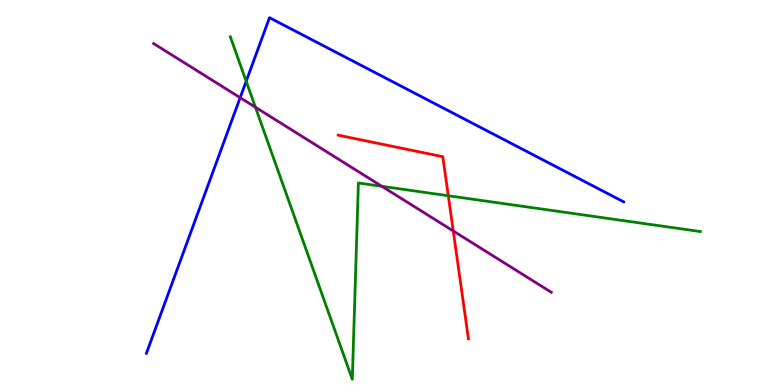[{'lines': ['blue', 'red'], 'intersections': []}, {'lines': ['green', 'red'], 'intersections': [{'x': 5.78, 'y': 4.92}]}, {'lines': ['purple', 'red'], 'intersections': [{'x': 5.85, 'y': 4.0}]}, {'lines': ['blue', 'green'], 'intersections': [{'x': 3.18, 'y': 7.89}]}, {'lines': ['blue', 'purple'], 'intersections': [{'x': 3.1, 'y': 7.46}]}, {'lines': ['green', 'purple'], 'intersections': [{'x': 3.3, 'y': 7.21}, {'x': 4.93, 'y': 5.16}]}]